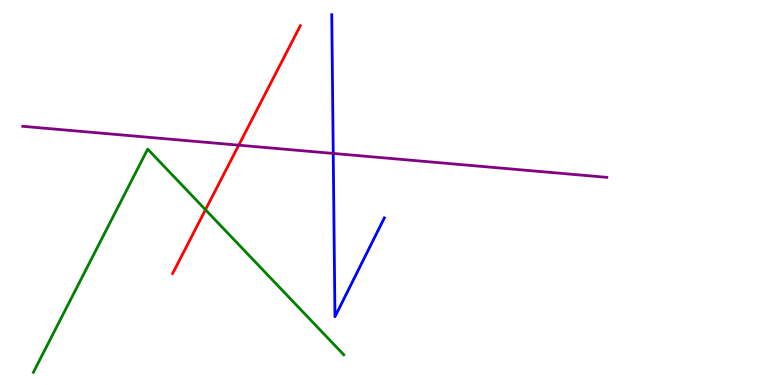[{'lines': ['blue', 'red'], 'intersections': []}, {'lines': ['green', 'red'], 'intersections': [{'x': 2.65, 'y': 4.55}]}, {'lines': ['purple', 'red'], 'intersections': [{'x': 3.08, 'y': 6.23}]}, {'lines': ['blue', 'green'], 'intersections': []}, {'lines': ['blue', 'purple'], 'intersections': [{'x': 4.3, 'y': 6.01}]}, {'lines': ['green', 'purple'], 'intersections': []}]